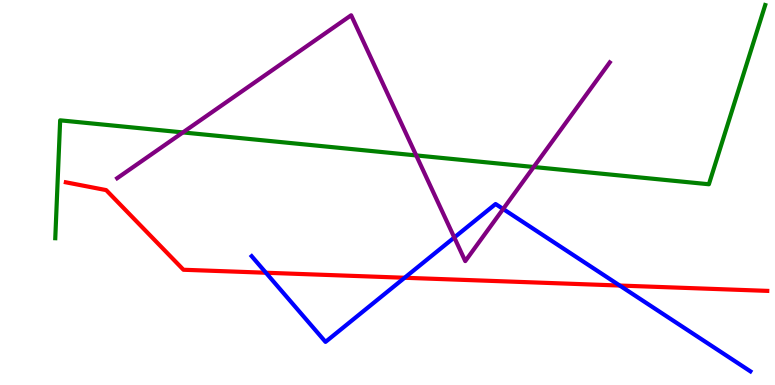[{'lines': ['blue', 'red'], 'intersections': [{'x': 3.43, 'y': 2.92}, {'x': 5.22, 'y': 2.79}, {'x': 8.0, 'y': 2.58}]}, {'lines': ['green', 'red'], 'intersections': []}, {'lines': ['purple', 'red'], 'intersections': []}, {'lines': ['blue', 'green'], 'intersections': []}, {'lines': ['blue', 'purple'], 'intersections': [{'x': 5.86, 'y': 3.83}, {'x': 6.49, 'y': 4.57}]}, {'lines': ['green', 'purple'], 'intersections': [{'x': 2.36, 'y': 6.56}, {'x': 5.37, 'y': 5.96}, {'x': 6.89, 'y': 5.66}]}]